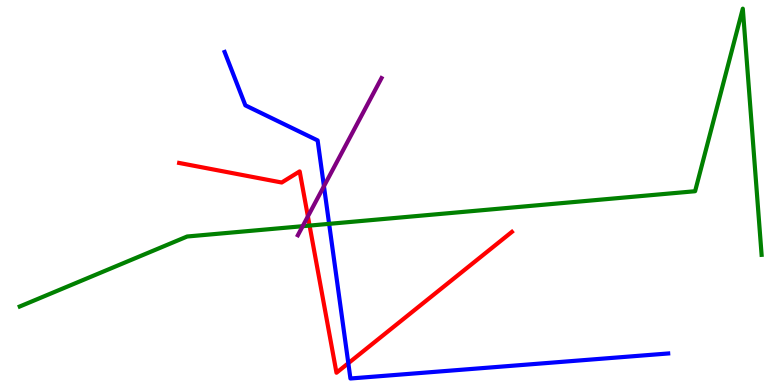[{'lines': ['blue', 'red'], 'intersections': [{'x': 4.49, 'y': 0.566}]}, {'lines': ['green', 'red'], 'intersections': [{'x': 3.99, 'y': 4.14}]}, {'lines': ['purple', 'red'], 'intersections': [{'x': 3.97, 'y': 4.38}]}, {'lines': ['blue', 'green'], 'intersections': [{'x': 4.25, 'y': 4.19}]}, {'lines': ['blue', 'purple'], 'intersections': [{'x': 4.18, 'y': 5.16}]}, {'lines': ['green', 'purple'], 'intersections': [{'x': 3.91, 'y': 4.12}]}]